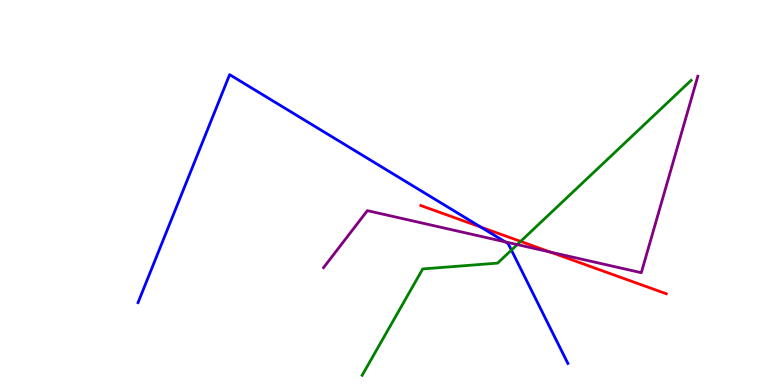[{'lines': ['blue', 'red'], 'intersections': [{'x': 6.2, 'y': 4.1}]}, {'lines': ['green', 'red'], 'intersections': [{'x': 6.72, 'y': 3.73}]}, {'lines': ['purple', 'red'], 'intersections': [{'x': 7.1, 'y': 3.45}]}, {'lines': ['blue', 'green'], 'intersections': [{'x': 6.6, 'y': 3.5}]}, {'lines': ['blue', 'purple'], 'intersections': [{'x': 6.52, 'y': 3.72}]}, {'lines': ['green', 'purple'], 'intersections': [{'x': 6.67, 'y': 3.65}]}]